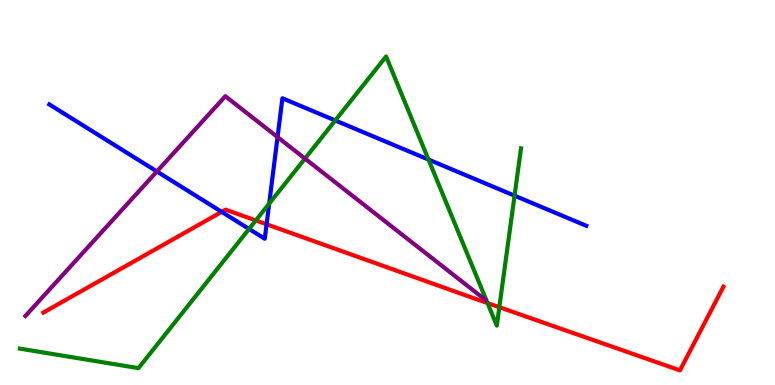[{'lines': ['blue', 'red'], 'intersections': [{'x': 2.86, 'y': 4.5}, {'x': 3.44, 'y': 4.17}]}, {'lines': ['green', 'red'], 'intersections': [{'x': 3.3, 'y': 4.27}, {'x': 6.29, 'y': 2.13}, {'x': 6.44, 'y': 2.02}]}, {'lines': ['purple', 'red'], 'intersections': []}, {'lines': ['blue', 'green'], 'intersections': [{'x': 3.21, 'y': 4.05}, {'x': 3.47, 'y': 4.71}, {'x': 4.33, 'y': 6.87}, {'x': 5.53, 'y': 5.86}, {'x': 6.64, 'y': 4.92}]}, {'lines': ['blue', 'purple'], 'intersections': [{'x': 2.02, 'y': 5.55}, {'x': 3.58, 'y': 6.44}]}, {'lines': ['green', 'purple'], 'intersections': [{'x': 3.94, 'y': 5.88}]}]